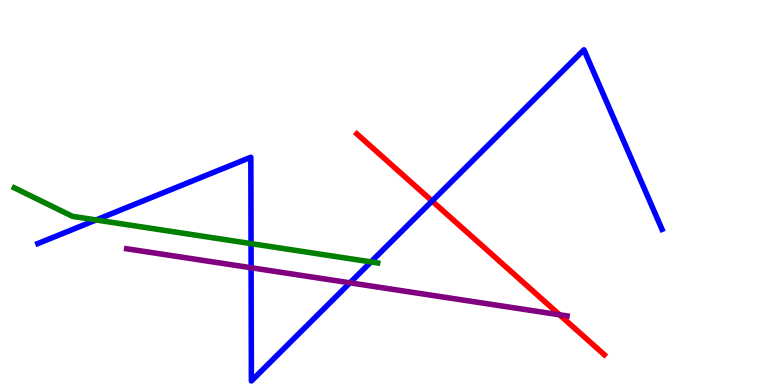[{'lines': ['blue', 'red'], 'intersections': [{'x': 5.58, 'y': 4.78}]}, {'lines': ['green', 'red'], 'intersections': []}, {'lines': ['purple', 'red'], 'intersections': [{'x': 7.22, 'y': 1.82}]}, {'lines': ['blue', 'green'], 'intersections': [{'x': 1.24, 'y': 4.29}, {'x': 3.24, 'y': 3.67}, {'x': 4.79, 'y': 3.2}]}, {'lines': ['blue', 'purple'], 'intersections': [{'x': 3.24, 'y': 3.05}, {'x': 4.52, 'y': 2.65}]}, {'lines': ['green', 'purple'], 'intersections': []}]